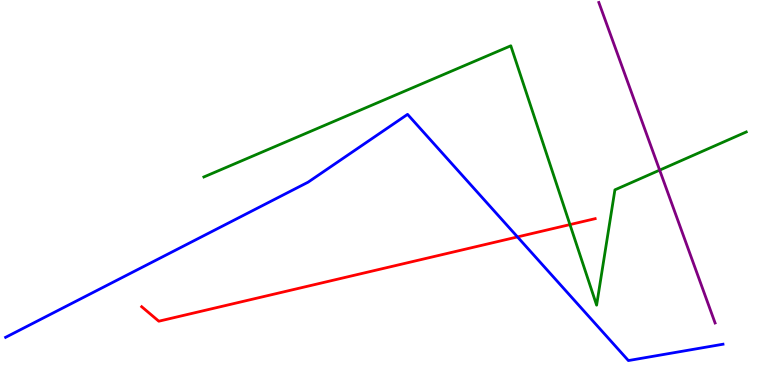[{'lines': ['blue', 'red'], 'intersections': [{'x': 6.68, 'y': 3.85}]}, {'lines': ['green', 'red'], 'intersections': [{'x': 7.35, 'y': 4.17}]}, {'lines': ['purple', 'red'], 'intersections': []}, {'lines': ['blue', 'green'], 'intersections': []}, {'lines': ['blue', 'purple'], 'intersections': []}, {'lines': ['green', 'purple'], 'intersections': [{'x': 8.51, 'y': 5.58}]}]